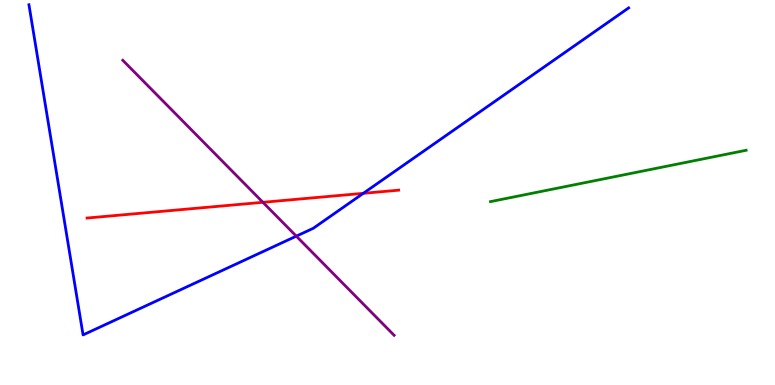[{'lines': ['blue', 'red'], 'intersections': [{'x': 4.69, 'y': 4.98}]}, {'lines': ['green', 'red'], 'intersections': []}, {'lines': ['purple', 'red'], 'intersections': [{'x': 3.39, 'y': 4.75}]}, {'lines': ['blue', 'green'], 'intersections': []}, {'lines': ['blue', 'purple'], 'intersections': [{'x': 3.82, 'y': 3.87}]}, {'lines': ['green', 'purple'], 'intersections': []}]